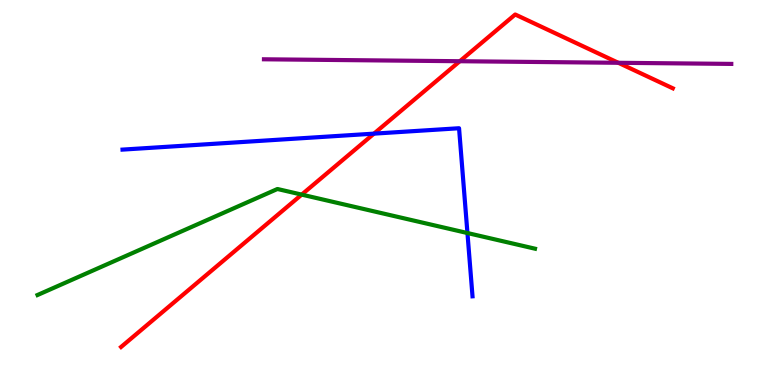[{'lines': ['blue', 'red'], 'intersections': [{'x': 4.83, 'y': 6.53}]}, {'lines': ['green', 'red'], 'intersections': [{'x': 3.89, 'y': 4.95}]}, {'lines': ['purple', 'red'], 'intersections': [{'x': 5.93, 'y': 8.41}, {'x': 7.98, 'y': 8.37}]}, {'lines': ['blue', 'green'], 'intersections': [{'x': 6.03, 'y': 3.95}]}, {'lines': ['blue', 'purple'], 'intersections': []}, {'lines': ['green', 'purple'], 'intersections': []}]